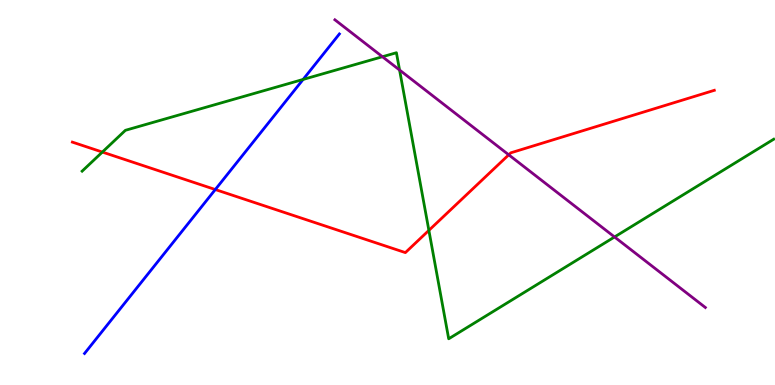[{'lines': ['blue', 'red'], 'intersections': [{'x': 2.78, 'y': 5.08}]}, {'lines': ['green', 'red'], 'intersections': [{'x': 1.32, 'y': 6.05}, {'x': 5.53, 'y': 4.02}]}, {'lines': ['purple', 'red'], 'intersections': [{'x': 6.56, 'y': 5.98}]}, {'lines': ['blue', 'green'], 'intersections': [{'x': 3.91, 'y': 7.94}]}, {'lines': ['blue', 'purple'], 'intersections': []}, {'lines': ['green', 'purple'], 'intersections': [{'x': 4.93, 'y': 8.53}, {'x': 5.16, 'y': 8.18}, {'x': 7.93, 'y': 3.85}]}]